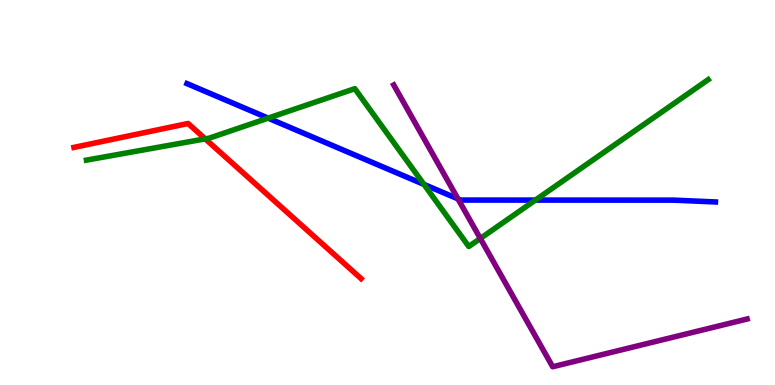[{'lines': ['blue', 'red'], 'intersections': []}, {'lines': ['green', 'red'], 'intersections': [{'x': 2.65, 'y': 6.39}]}, {'lines': ['purple', 'red'], 'intersections': []}, {'lines': ['blue', 'green'], 'intersections': [{'x': 3.46, 'y': 6.93}, {'x': 5.47, 'y': 5.21}, {'x': 6.91, 'y': 4.8}]}, {'lines': ['blue', 'purple'], 'intersections': [{'x': 5.91, 'y': 4.83}]}, {'lines': ['green', 'purple'], 'intersections': [{'x': 6.2, 'y': 3.81}]}]